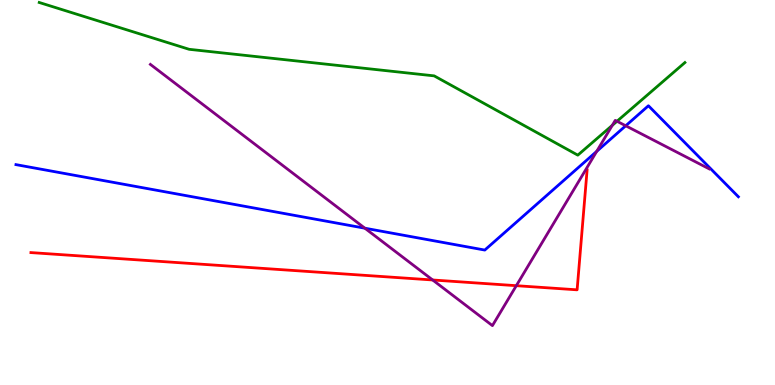[{'lines': ['blue', 'red'], 'intersections': []}, {'lines': ['green', 'red'], 'intersections': []}, {'lines': ['purple', 'red'], 'intersections': [{'x': 5.58, 'y': 2.73}, {'x': 6.66, 'y': 2.58}]}, {'lines': ['blue', 'green'], 'intersections': []}, {'lines': ['blue', 'purple'], 'intersections': [{'x': 4.71, 'y': 4.07}, {'x': 7.7, 'y': 6.07}, {'x': 8.07, 'y': 6.73}]}, {'lines': ['green', 'purple'], 'intersections': [{'x': 7.9, 'y': 6.74}, {'x': 7.96, 'y': 6.85}]}]